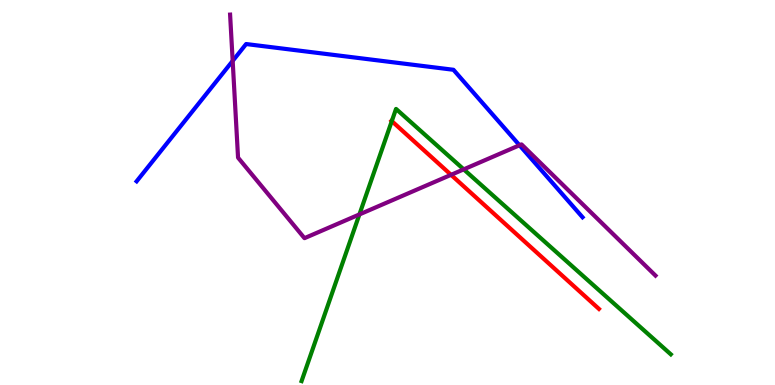[{'lines': ['blue', 'red'], 'intersections': []}, {'lines': ['green', 'red'], 'intersections': [{'x': 5.06, 'y': 6.85}]}, {'lines': ['purple', 'red'], 'intersections': [{'x': 5.82, 'y': 5.46}]}, {'lines': ['blue', 'green'], 'intersections': []}, {'lines': ['blue', 'purple'], 'intersections': [{'x': 3.0, 'y': 8.42}, {'x': 6.7, 'y': 6.23}]}, {'lines': ['green', 'purple'], 'intersections': [{'x': 4.64, 'y': 4.43}, {'x': 5.98, 'y': 5.6}]}]